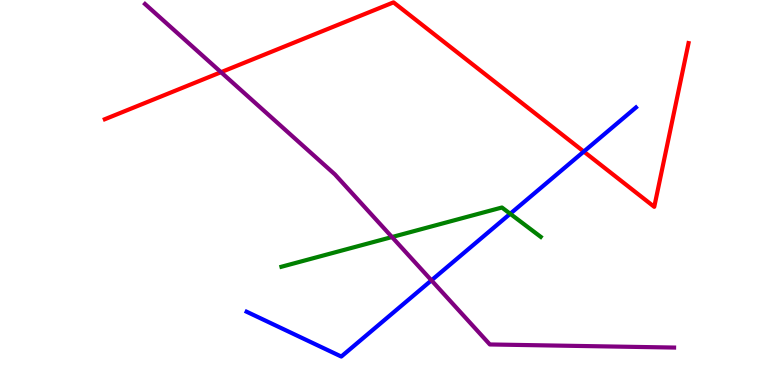[{'lines': ['blue', 'red'], 'intersections': [{'x': 7.53, 'y': 6.06}]}, {'lines': ['green', 'red'], 'intersections': []}, {'lines': ['purple', 'red'], 'intersections': [{'x': 2.85, 'y': 8.12}]}, {'lines': ['blue', 'green'], 'intersections': [{'x': 6.58, 'y': 4.45}]}, {'lines': ['blue', 'purple'], 'intersections': [{'x': 5.57, 'y': 2.72}]}, {'lines': ['green', 'purple'], 'intersections': [{'x': 5.06, 'y': 3.84}]}]